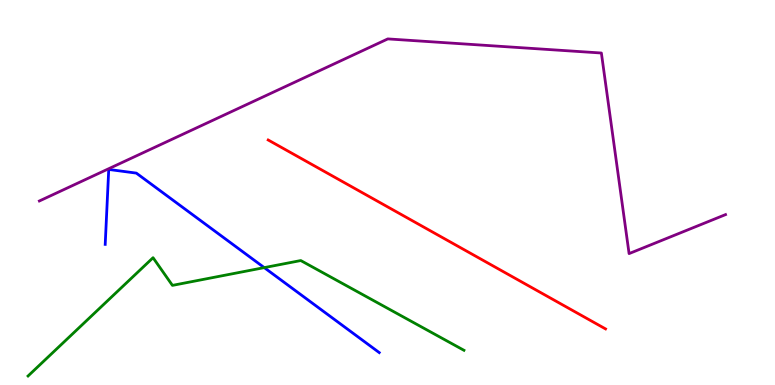[{'lines': ['blue', 'red'], 'intersections': []}, {'lines': ['green', 'red'], 'intersections': []}, {'lines': ['purple', 'red'], 'intersections': []}, {'lines': ['blue', 'green'], 'intersections': [{'x': 3.41, 'y': 3.05}]}, {'lines': ['blue', 'purple'], 'intersections': []}, {'lines': ['green', 'purple'], 'intersections': []}]